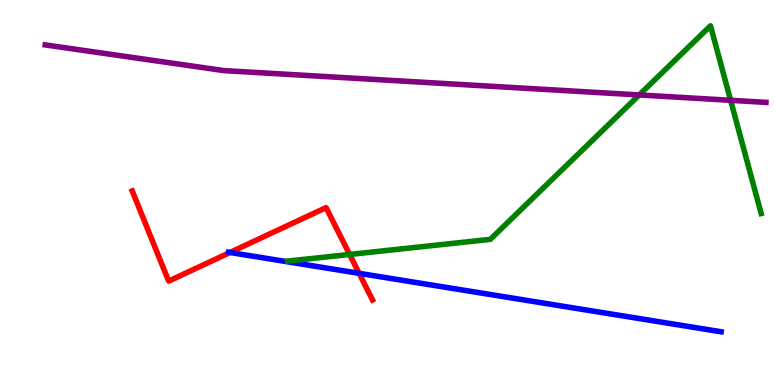[{'lines': ['blue', 'red'], 'intersections': [{'x': 2.97, 'y': 3.44}, {'x': 4.63, 'y': 2.9}]}, {'lines': ['green', 'red'], 'intersections': [{'x': 4.51, 'y': 3.39}]}, {'lines': ['purple', 'red'], 'intersections': []}, {'lines': ['blue', 'green'], 'intersections': []}, {'lines': ['blue', 'purple'], 'intersections': []}, {'lines': ['green', 'purple'], 'intersections': [{'x': 8.25, 'y': 7.53}, {'x': 9.43, 'y': 7.39}]}]